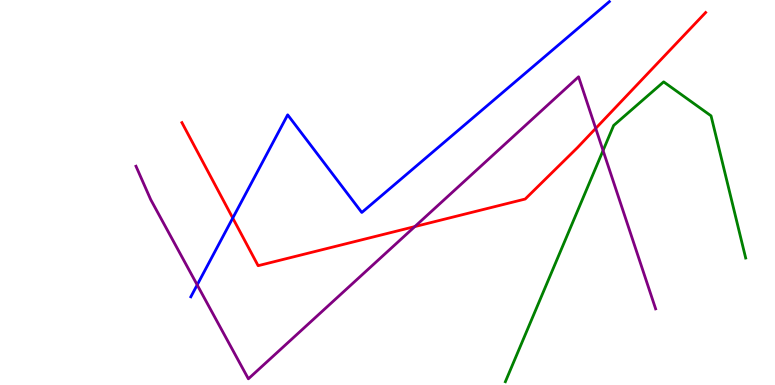[{'lines': ['blue', 'red'], 'intersections': [{'x': 3.0, 'y': 4.34}]}, {'lines': ['green', 'red'], 'intersections': []}, {'lines': ['purple', 'red'], 'intersections': [{'x': 5.35, 'y': 4.11}, {'x': 7.69, 'y': 6.67}]}, {'lines': ['blue', 'green'], 'intersections': []}, {'lines': ['blue', 'purple'], 'intersections': [{'x': 2.54, 'y': 2.6}]}, {'lines': ['green', 'purple'], 'intersections': [{'x': 7.78, 'y': 6.09}]}]